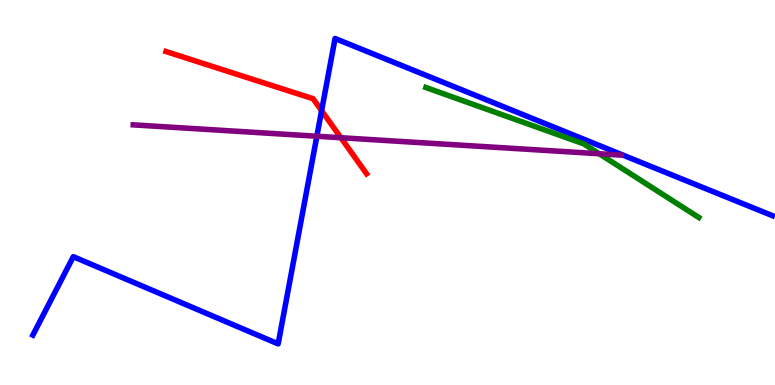[{'lines': ['blue', 'red'], 'intersections': [{'x': 4.15, 'y': 7.13}]}, {'lines': ['green', 'red'], 'intersections': []}, {'lines': ['purple', 'red'], 'intersections': [{'x': 4.4, 'y': 6.42}]}, {'lines': ['blue', 'green'], 'intersections': []}, {'lines': ['blue', 'purple'], 'intersections': [{'x': 4.09, 'y': 6.46}]}, {'lines': ['green', 'purple'], 'intersections': [{'x': 7.73, 'y': 6.01}]}]